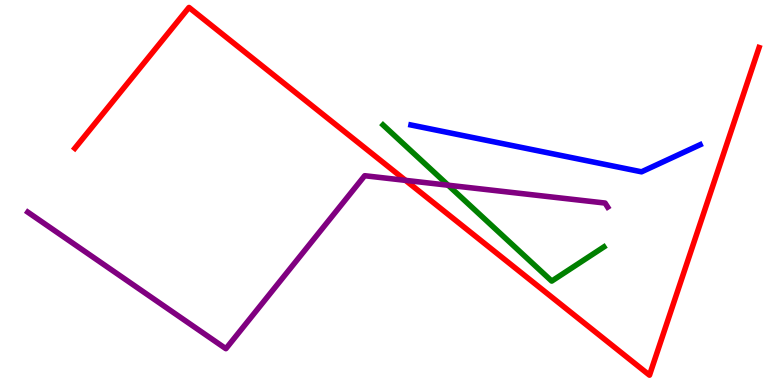[{'lines': ['blue', 'red'], 'intersections': []}, {'lines': ['green', 'red'], 'intersections': []}, {'lines': ['purple', 'red'], 'intersections': [{'x': 5.23, 'y': 5.32}]}, {'lines': ['blue', 'green'], 'intersections': []}, {'lines': ['blue', 'purple'], 'intersections': []}, {'lines': ['green', 'purple'], 'intersections': [{'x': 5.78, 'y': 5.19}]}]